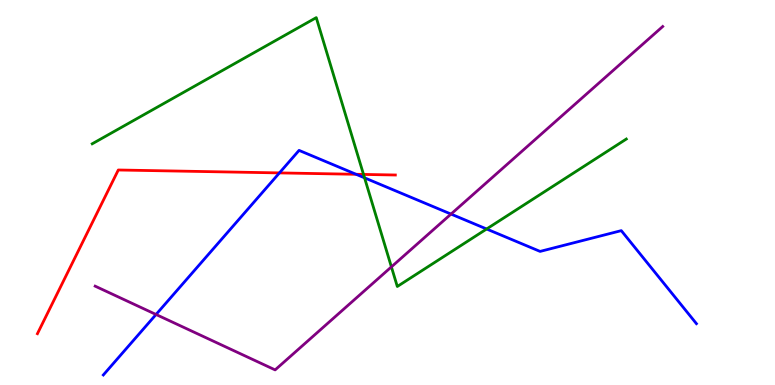[{'lines': ['blue', 'red'], 'intersections': [{'x': 3.61, 'y': 5.51}, {'x': 4.59, 'y': 5.47}]}, {'lines': ['green', 'red'], 'intersections': [{'x': 4.69, 'y': 5.47}]}, {'lines': ['purple', 'red'], 'intersections': []}, {'lines': ['blue', 'green'], 'intersections': [{'x': 4.7, 'y': 5.38}, {'x': 6.28, 'y': 4.05}]}, {'lines': ['blue', 'purple'], 'intersections': [{'x': 2.01, 'y': 1.83}, {'x': 5.82, 'y': 4.44}]}, {'lines': ['green', 'purple'], 'intersections': [{'x': 5.05, 'y': 3.07}]}]